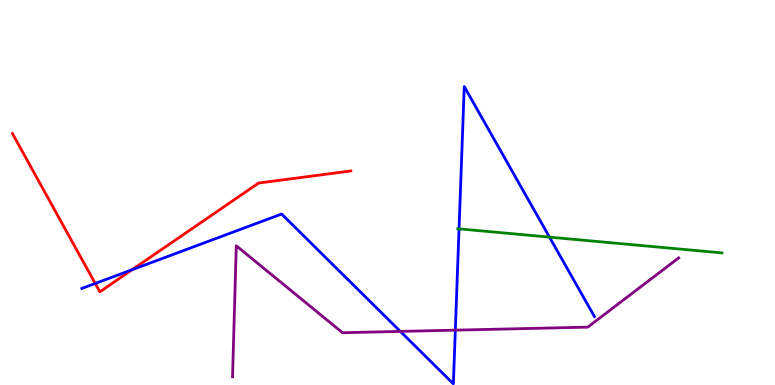[{'lines': ['blue', 'red'], 'intersections': [{'x': 1.23, 'y': 2.64}, {'x': 1.7, 'y': 2.99}]}, {'lines': ['green', 'red'], 'intersections': []}, {'lines': ['purple', 'red'], 'intersections': []}, {'lines': ['blue', 'green'], 'intersections': [{'x': 5.92, 'y': 4.06}, {'x': 7.09, 'y': 3.84}]}, {'lines': ['blue', 'purple'], 'intersections': [{'x': 5.17, 'y': 1.39}, {'x': 5.88, 'y': 1.42}]}, {'lines': ['green', 'purple'], 'intersections': []}]